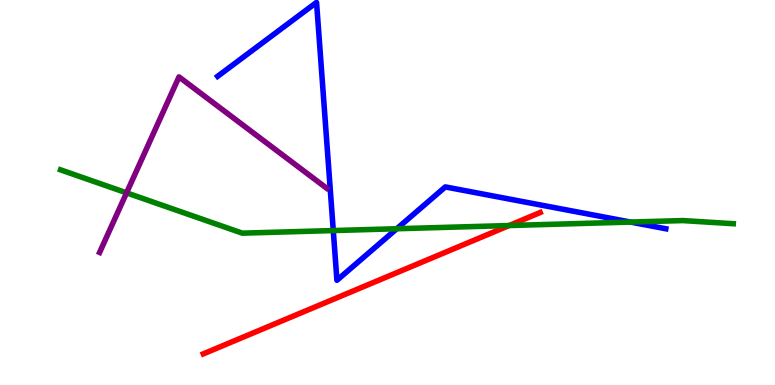[{'lines': ['blue', 'red'], 'intersections': []}, {'lines': ['green', 'red'], 'intersections': [{'x': 6.57, 'y': 4.14}]}, {'lines': ['purple', 'red'], 'intersections': []}, {'lines': ['blue', 'green'], 'intersections': [{'x': 4.3, 'y': 4.01}, {'x': 5.12, 'y': 4.06}, {'x': 8.14, 'y': 4.23}]}, {'lines': ['blue', 'purple'], 'intersections': []}, {'lines': ['green', 'purple'], 'intersections': [{'x': 1.63, 'y': 4.99}]}]